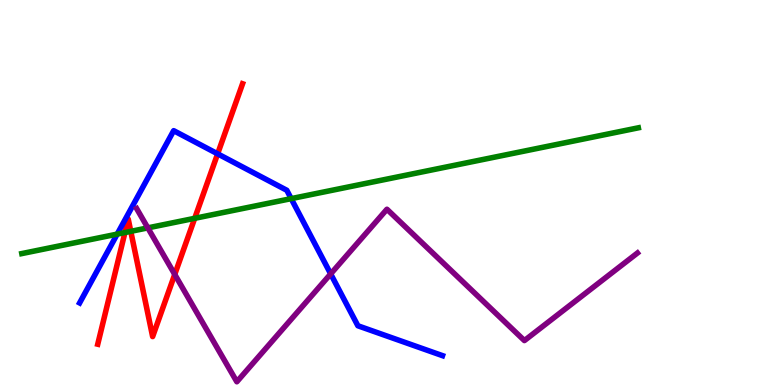[{'lines': ['blue', 'red'], 'intersections': [{'x': 2.81, 'y': 6.0}]}, {'lines': ['green', 'red'], 'intersections': [{'x': 1.61, 'y': 3.96}, {'x': 1.69, 'y': 3.99}, {'x': 2.51, 'y': 4.33}]}, {'lines': ['purple', 'red'], 'intersections': [{'x': 2.25, 'y': 2.87}]}, {'lines': ['blue', 'green'], 'intersections': [{'x': 1.51, 'y': 3.92}, {'x': 3.76, 'y': 4.84}]}, {'lines': ['blue', 'purple'], 'intersections': [{'x': 4.27, 'y': 2.89}]}, {'lines': ['green', 'purple'], 'intersections': [{'x': 1.91, 'y': 4.08}]}]